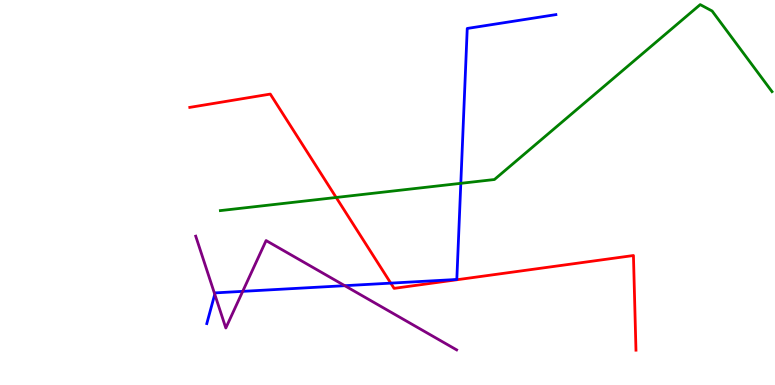[{'lines': ['blue', 'red'], 'intersections': [{'x': 5.04, 'y': 2.65}]}, {'lines': ['green', 'red'], 'intersections': [{'x': 4.34, 'y': 4.87}]}, {'lines': ['purple', 'red'], 'intersections': []}, {'lines': ['blue', 'green'], 'intersections': [{'x': 5.95, 'y': 5.24}]}, {'lines': ['blue', 'purple'], 'intersections': [{'x': 2.77, 'y': 2.36}, {'x': 3.13, 'y': 2.43}, {'x': 4.45, 'y': 2.58}]}, {'lines': ['green', 'purple'], 'intersections': []}]